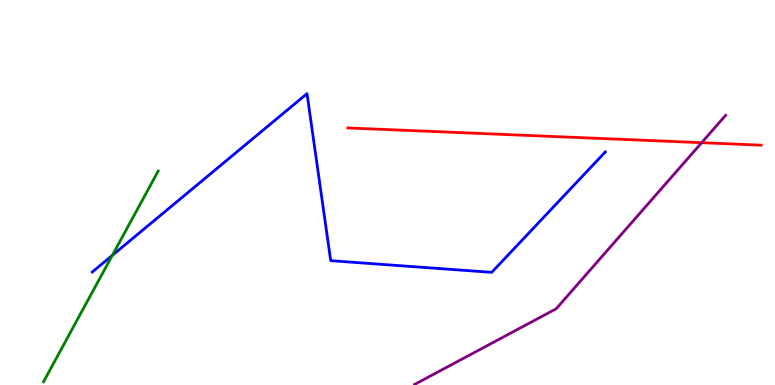[{'lines': ['blue', 'red'], 'intersections': []}, {'lines': ['green', 'red'], 'intersections': []}, {'lines': ['purple', 'red'], 'intersections': [{'x': 9.05, 'y': 6.29}]}, {'lines': ['blue', 'green'], 'intersections': [{'x': 1.45, 'y': 3.37}]}, {'lines': ['blue', 'purple'], 'intersections': []}, {'lines': ['green', 'purple'], 'intersections': []}]